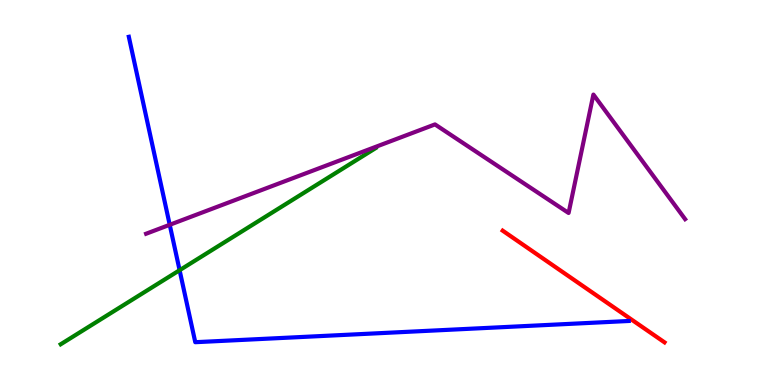[{'lines': ['blue', 'red'], 'intersections': []}, {'lines': ['green', 'red'], 'intersections': []}, {'lines': ['purple', 'red'], 'intersections': []}, {'lines': ['blue', 'green'], 'intersections': [{'x': 2.32, 'y': 2.98}]}, {'lines': ['blue', 'purple'], 'intersections': [{'x': 2.19, 'y': 4.16}]}, {'lines': ['green', 'purple'], 'intersections': []}]